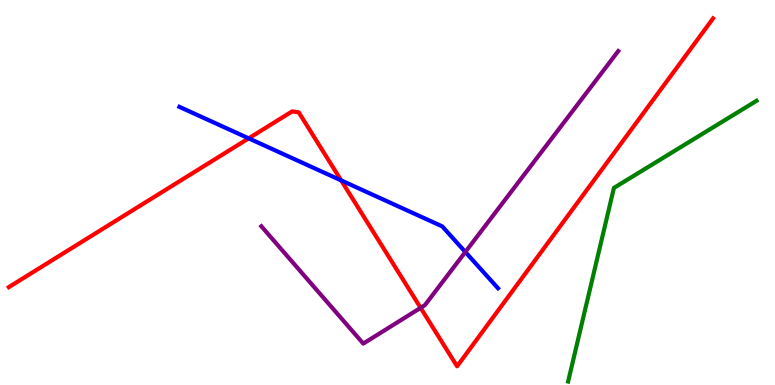[{'lines': ['blue', 'red'], 'intersections': [{'x': 3.21, 'y': 6.41}, {'x': 4.4, 'y': 5.31}]}, {'lines': ['green', 'red'], 'intersections': []}, {'lines': ['purple', 'red'], 'intersections': [{'x': 5.43, 'y': 2.0}]}, {'lines': ['blue', 'green'], 'intersections': []}, {'lines': ['blue', 'purple'], 'intersections': [{'x': 6.0, 'y': 3.45}]}, {'lines': ['green', 'purple'], 'intersections': []}]